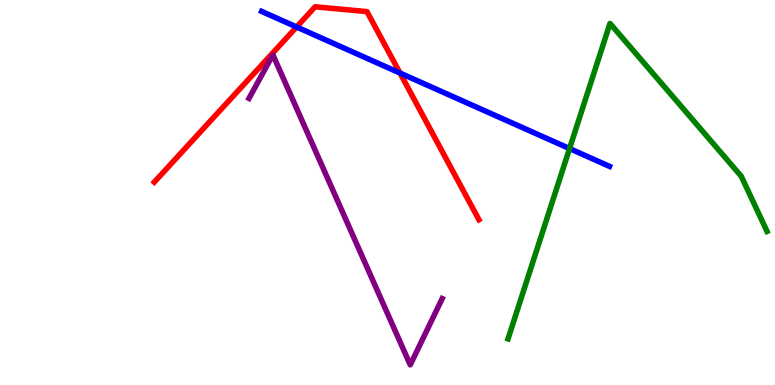[{'lines': ['blue', 'red'], 'intersections': [{'x': 3.83, 'y': 9.3}, {'x': 5.16, 'y': 8.1}]}, {'lines': ['green', 'red'], 'intersections': []}, {'lines': ['purple', 'red'], 'intersections': []}, {'lines': ['blue', 'green'], 'intersections': [{'x': 7.35, 'y': 6.14}]}, {'lines': ['blue', 'purple'], 'intersections': []}, {'lines': ['green', 'purple'], 'intersections': []}]